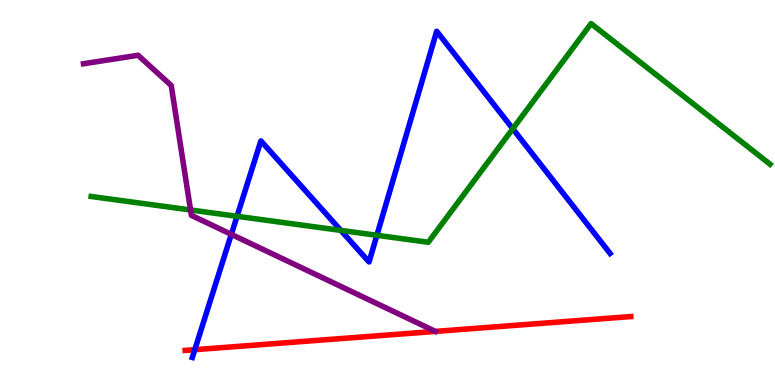[{'lines': ['blue', 'red'], 'intersections': [{'x': 2.51, 'y': 0.917}]}, {'lines': ['green', 'red'], 'intersections': []}, {'lines': ['purple', 'red'], 'intersections': []}, {'lines': ['blue', 'green'], 'intersections': [{'x': 3.06, 'y': 4.38}, {'x': 4.4, 'y': 4.02}, {'x': 4.86, 'y': 3.89}, {'x': 6.62, 'y': 6.66}]}, {'lines': ['blue', 'purple'], 'intersections': [{'x': 2.98, 'y': 3.91}]}, {'lines': ['green', 'purple'], 'intersections': [{'x': 2.46, 'y': 4.55}]}]